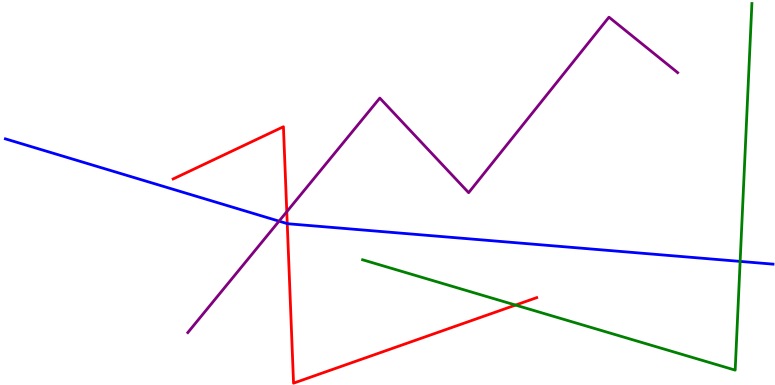[{'lines': ['blue', 'red'], 'intersections': [{'x': 3.71, 'y': 4.19}]}, {'lines': ['green', 'red'], 'intersections': [{'x': 6.65, 'y': 2.08}]}, {'lines': ['purple', 'red'], 'intersections': [{'x': 3.7, 'y': 4.5}]}, {'lines': ['blue', 'green'], 'intersections': [{'x': 9.55, 'y': 3.21}]}, {'lines': ['blue', 'purple'], 'intersections': [{'x': 3.6, 'y': 4.26}]}, {'lines': ['green', 'purple'], 'intersections': []}]